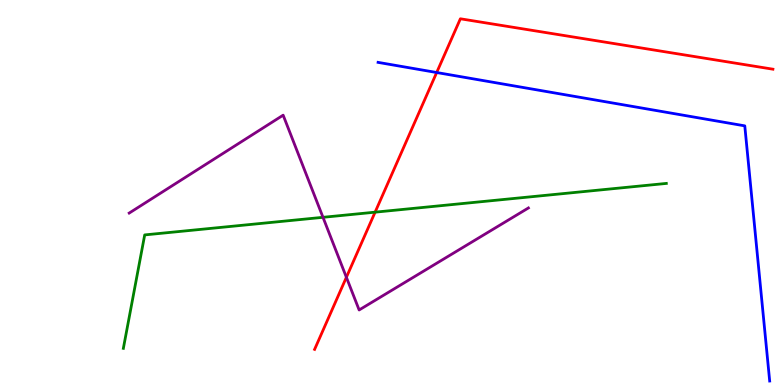[{'lines': ['blue', 'red'], 'intersections': [{'x': 5.63, 'y': 8.12}]}, {'lines': ['green', 'red'], 'intersections': [{'x': 4.84, 'y': 4.49}]}, {'lines': ['purple', 'red'], 'intersections': [{'x': 4.47, 'y': 2.8}]}, {'lines': ['blue', 'green'], 'intersections': []}, {'lines': ['blue', 'purple'], 'intersections': []}, {'lines': ['green', 'purple'], 'intersections': [{'x': 4.17, 'y': 4.36}]}]